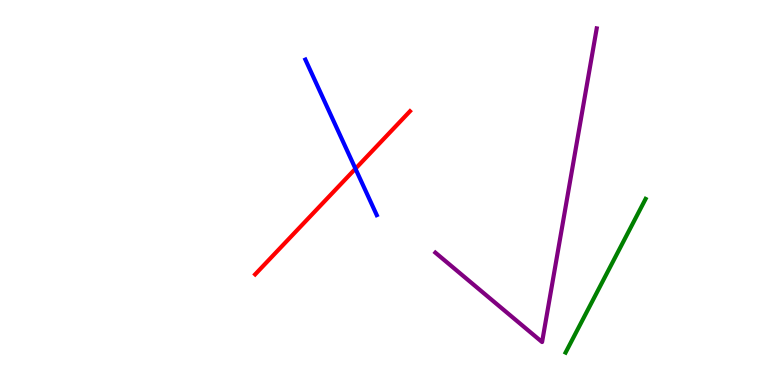[{'lines': ['blue', 'red'], 'intersections': [{'x': 4.59, 'y': 5.62}]}, {'lines': ['green', 'red'], 'intersections': []}, {'lines': ['purple', 'red'], 'intersections': []}, {'lines': ['blue', 'green'], 'intersections': []}, {'lines': ['blue', 'purple'], 'intersections': []}, {'lines': ['green', 'purple'], 'intersections': []}]